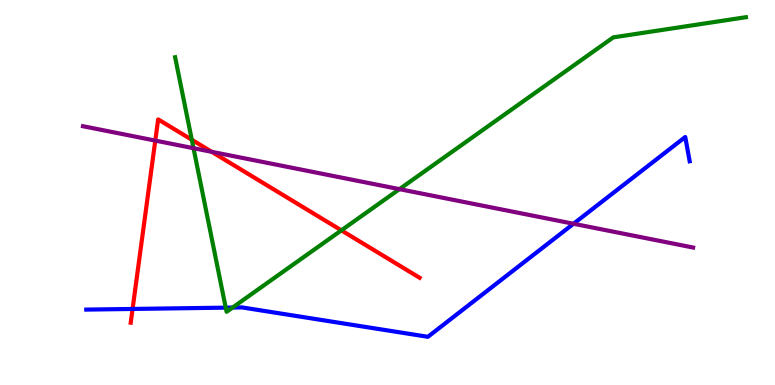[{'lines': ['blue', 'red'], 'intersections': [{'x': 1.71, 'y': 1.98}]}, {'lines': ['green', 'red'], 'intersections': [{'x': 2.47, 'y': 6.37}, {'x': 4.4, 'y': 4.02}]}, {'lines': ['purple', 'red'], 'intersections': [{'x': 2.0, 'y': 6.35}, {'x': 2.73, 'y': 6.06}]}, {'lines': ['blue', 'green'], 'intersections': [{'x': 2.91, 'y': 2.01}, {'x': 3.0, 'y': 2.01}]}, {'lines': ['blue', 'purple'], 'intersections': [{'x': 7.4, 'y': 4.19}]}, {'lines': ['green', 'purple'], 'intersections': [{'x': 2.5, 'y': 6.15}, {'x': 5.15, 'y': 5.09}]}]